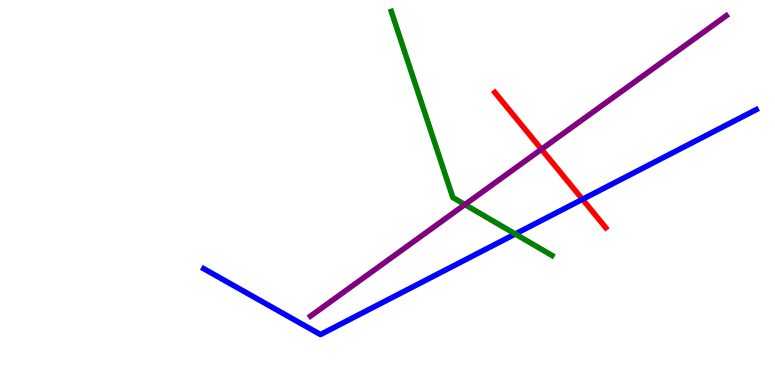[{'lines': ['blue', 'red'], 'intersections': [{'x': 7.52, 'y': 4.82}]}, {'lines': ['green', 'red'], 'intersections': []}, {'lines': ['purple', 'red'], 'intersections': [{'x': 6.99, 'y': 6.12}]}, {'lines': ['blue', 'green'], 'intersections': [{'x': 6.65, 'y': 3.92}]}, {'lines': ['blue', 'purple'], 'intersections': []}, {'lines': ['green', 'purple'], 'intersections': [{'x': 6.0, 'y': 4.69}]}]